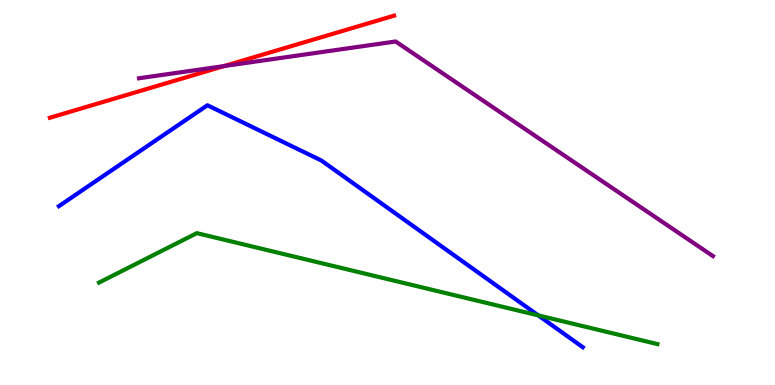[{'lines': ['blue', 'red'], 'intersections': []}, {'lines': ['green', 'red'], 'intersections': []}, {'lines': ['purple', 'red'], 'intersections': [{'x': 2.89, 'y': 8.28}]}, {'lines': ['blue', 'green'], 'intersections': [{'x': 6.94, 'y': 1.81}]}, {'lines': ['blue', 'purple'], 'intersections': []}, {'lines': ['green', 'purple'], 'intersections': []}]